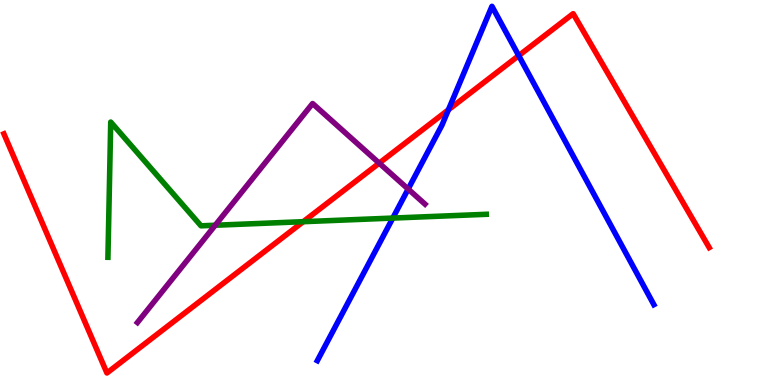[{'lines': ['blue', 'red'], 'intersections': [{'x': 5.79, 'y': 7.15}, {'x': 6.69, 'y': 8.56}]}, {'lines': ['green', 'red'], 'intersections': [{'x': 3.91, 'y': 4.24}]}, {'lines': ['purple', 'red'], 'intersections': [{'x': 4.89, 'y': 5.76}]}, {'lines': ['blue', 'green'], 'intersections': [{'x': 5.07, 'y': 4.34}]}, {'lines': ['blue', 'purple'], 'intersections': [{'x': 5.27, 'y': 5.09}]}, {'lines': ['green', 'purple'], 'intersections': [{'x': 2.78, 'y': 4.15}]}]